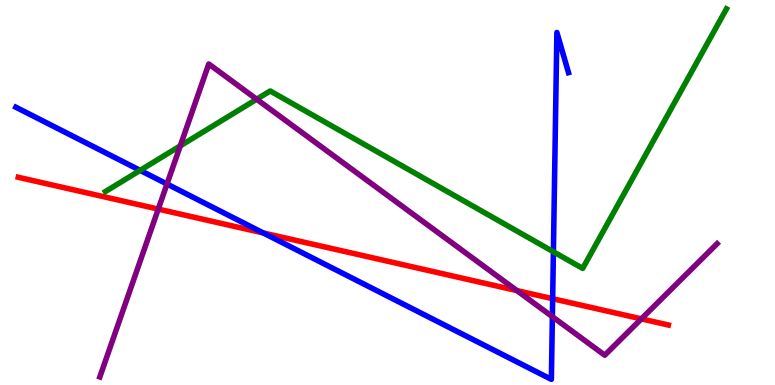[{'lines': ['blue', 'red'], 'intersections': [{'x': 3.4, 'y': 3.95}, {'x': 7.13, 'y': 2.24}]}, {'lines': ['green', 'red'], 'intersections': []}, {'lines': ['purple', 'red'], 'intersections': [{'x': 2.04, 'y': 4.57}, {'x': 6.67, 'y': 2.45}, {'x': 8.28, 'y': 1.72}]}, {'lines': ['blue', 'green'], 'intersections': [{'x': 1.81, 'y': 5.57}, {'x': 7.14, 'y': 3.46}]}, {'lines': ['blue', 'purple'], 'intersections': [{'x': 2.15, 'y': 5.22}, {'x': 7.13, 'y': 1.77}]}, {'lines': ['green', 'purple'], 'intersections': [{'x': 2.33, 'y': 6.21}, {'x': 3.31, 'y': 7.42}]}]